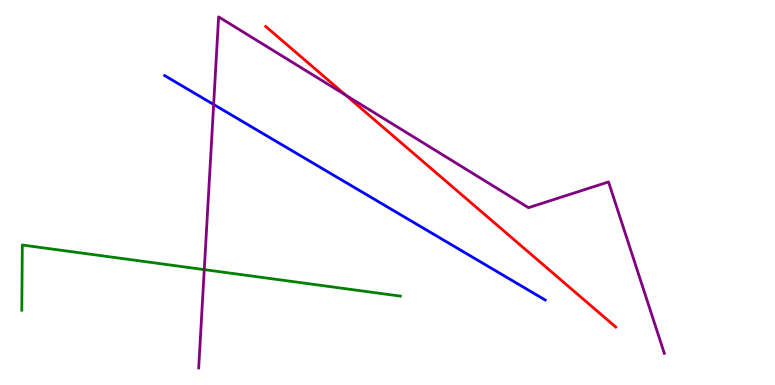[{'lines': ['blue', 'red'], 'intersections': []}, {'lines': ['green', 'red'], 'intersections': []}, {'lines': ['purple', 'red'], 'intersections': [{'x': 4.46, 'y': 7.53}]}, {'lines': ['blue', 'green'], 'intersections': []}, {'lines': ['blue', 'purple'], 'intersections': [{'x': 2.76, 'y': 7.29}]}, {'lines': ['green', 'purple'], 'intersections': [{'x': 2.64, 'y': 3.0}]}]